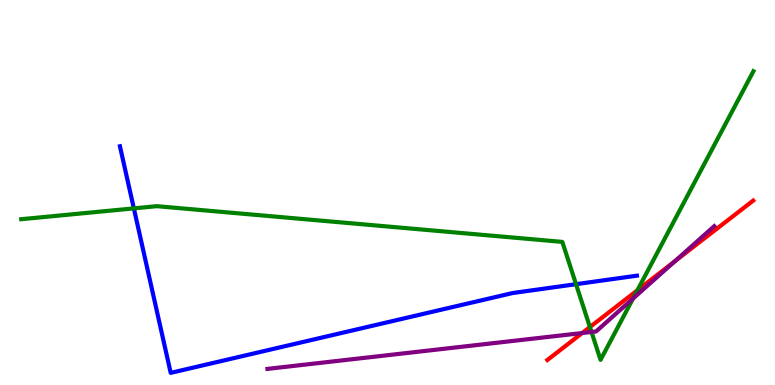[{'lines': ['blue', 'red'], 'intersections': []}, {'lines': ['green', 'red'], 'intersections': [{'x': 7.61, 'y': 1.51}, {'x': 8.22, 'y': 2.46}]}, {'lines': ['purple', 'red'], 'intersections': [{'x': 7.51, 'y': 1.35}, {'x': 8.71, 'y': 3.21}]}, {'lines': ['blue', 'green'], 'intersections': [{'x': 1.73, 'y': 4.59}, {'x': 7.43, 'y': 2.62}]}, {'lines': ['blue', 'purple'], 'intersections': []}, {'lines': ['green', 'purple'], 'intersections': [{'x': 7.63, 'y': 1.38}, {'x': 8.17, 'y': 2.25}]}]